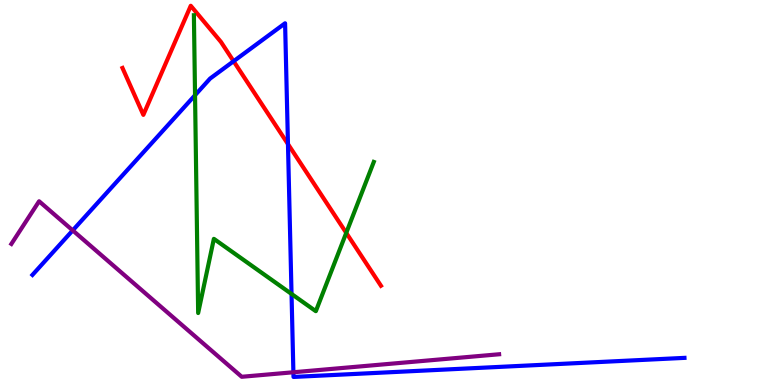[{'lines': ['blue', 'red'], 'intersections': [{'x': 3.01, 'y': 8.41}, {'x': 3.72, 'y': 6.26}]}, {'lines': ['green', 'red'], 'intersections': [{'x': 4.47, 'y': 3.95}]}, {'lines': ['purple', 'red'], 'intersections': []}, {'lines': ['blue', 'green'], 'intersections': [{'x': 2.52, 'y': 7.53}, {'x': 3.76, 'y': 2.37}]}, {'lines': ['blue', 'purple'], 'intersections': [{'x': 0.938, 'y': 4.02}, {'x': 3.79, 'y': 0.331}]}, {'lines': ['green', 'purple'], 'intersections': []}]